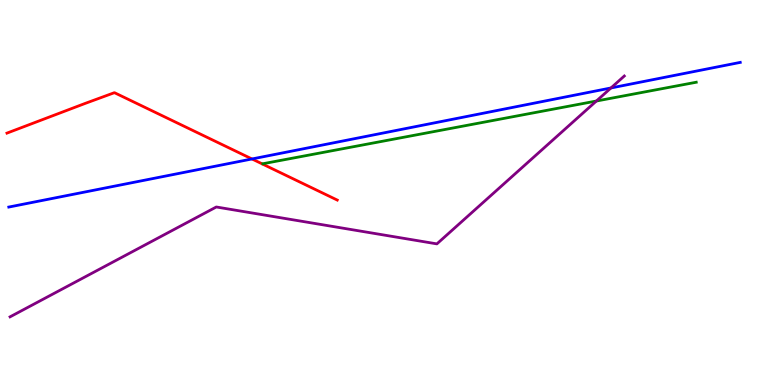[{'lines': ['blue', 'red'], 'intersections': [{'x': 3.25, 'y': 5.87}]}, {'lines': ['green', 'red'], 'intersections': []}, {'lines': ['purple', 'red'], 'intersections': []}, {'lines': ['blue', 'green'], 'intersections': []}, {'lines': ['blue', 'purple'], 'intersections': [{'x': 7.88, 'y': 7.72}]}, {'lines': ['green', 'purple'], 'intersections': [{'x': 7.7, 'y': 7.38}]}]